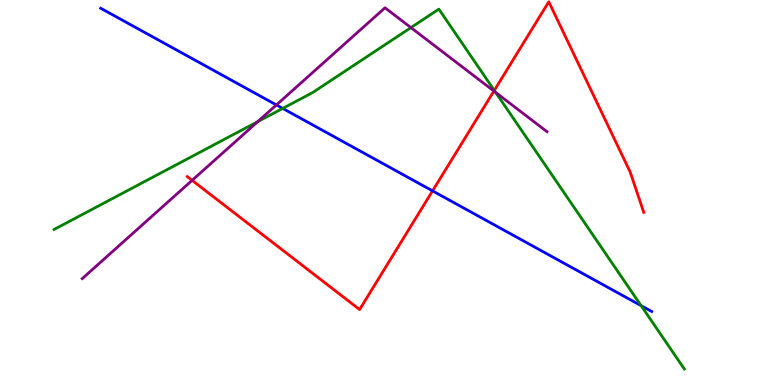[{'lines': ['blue', 'red'], 'intersections': [{'x': 5.58, 'y': 5.04}]}, {'lines': ['green', 'red'], 'intersections': [{'x': 6.38, 'y': 7.65}]}, {'lines': ['purple', 'red'], 'intersections': [{'x': 2.48, 'y': 5.32}, {'x': 6.37, 'y': 7.63}]}, {'lines': ['blue', 'green'], 'intersections': [{'x': 3.65, 'y': 7.18}, {'x': 8.27, 'y': 2.06}]}, {'lines': ['blue', 'purple'], 'intersections': [{'x': 3.57, 'y': 7.27}]}, {'lines': ['green', 'purple'], 'intersections': [{'x': 3.33, 'y': 6.84}, {'x': 5.3, 'y': 9.28}, {'x': 6.4, 'y': 7.6}]}]